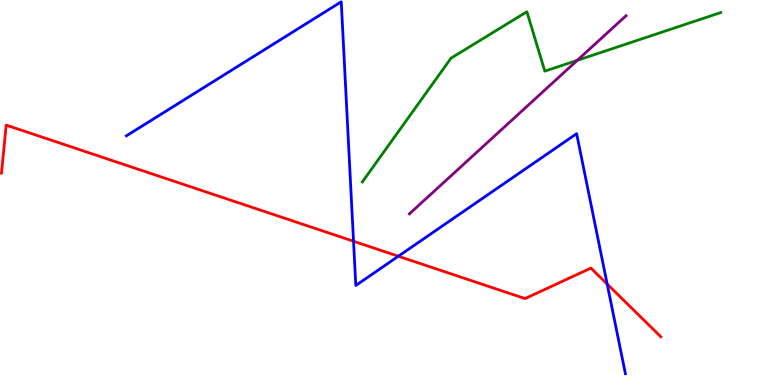[{'lines': ['blue', 'red'], 'intersections': [{'x': 4.56, 'y': 3.73}, {'x': 5.14, 'y': 3.34}, {'x': 7.83, 'y': 2.62}]}, {'lines': ['green', 'red'], 'intersections': []}, {'lines': ['purple', 'red'], 'intersections': []}, {'lines': ['blue', 'green'], 'intersections': []}, {'lines': ['blue', 'purple'], 'intersections': []}, {'lines': ['green', 'purple'], 'intersections': [{'x': 7.45, 'y': 8.43}]}]